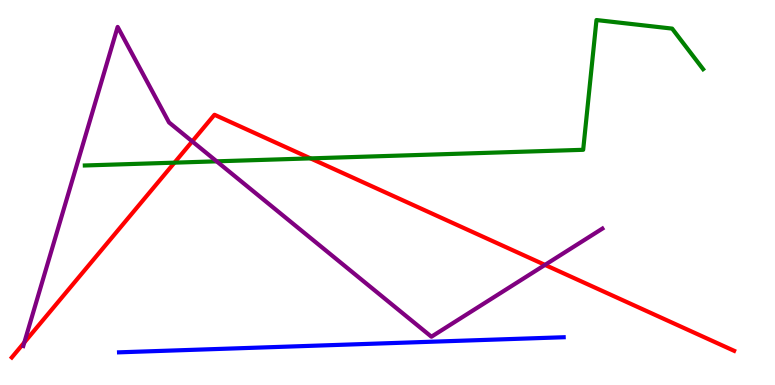[{'lines': ['blue', 'red'], 'intersections': []}, {'lines': ['green', 'red'], 'intersections': [{'x': 2.25, 'y': 5.78}, {'x': 4.01, 'y': 5.89}]}, {'lines': ['purple', 'red'], 'intersections': [{'x': 0.314, 'y': 1.1}, {'x': 2.48, 'y': 6.33}, {'x': 7.03, 'y': 3.12}]}, {'lines': ['blue', 'green'], 'intersections': []}, {'lines': ['blue', 'purple'], 'intersections': []}, {'lines': ['green', 'purple'], 'intersections': [{'x': 2.8, 'y': 5.81}]}]